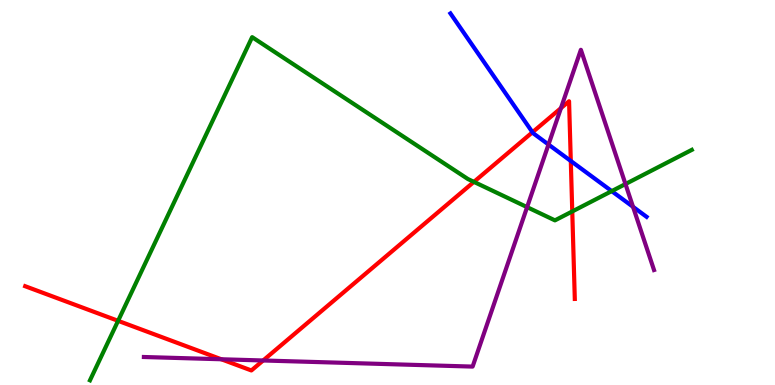[{'lines': ['blue', 'red'], 'intersections': [{'x': 6.87, 'y': 6.56}, {'x': 7.37, 'y': 5.82}]}, {'lines': ['green', 'red'], 'intersections': [{'x': 1.52, 'y': 1.67}, {'x': 6.12, 'y': 5.28}, {'x': 7.38, 'y': 4.51}]}, {'lines': ['purple', 'red'], 'intersections': [{'x': 2.86, 'y': 0.669}, {'x': 3.4, 'y': 0.637}, {'x': 7.24, 'y': 7.19}]}, {'lines': ['blue', 'green'], 'intersections': [{'x': 7.89, 'y': 5.04}]}, {'lines': ['blue', 'purple'], 'intersections': [{'x': 7.08, 'y': 6.25}, {'x': 8.17, 'y': 4.63}]}, {'lines': ['green', 'purple'], 'intersections': [{'x': 6.8, 'y': 4.62}, {'x': 8.07, 'y': 5.22}]}]